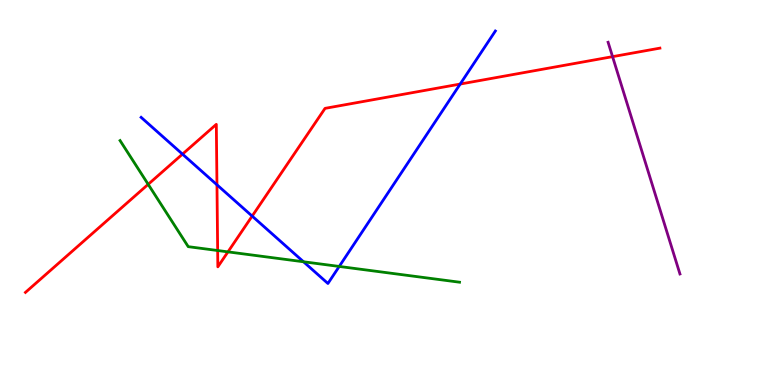[{'lines': ['blue', 'red'], 'intersections': [{'x': 2.35, 'y': 6.0}, {'x': 2.8, 'y': 5.2}, {'x': 3.25, 'y': 4.39}, {'x': 5.94, 'y': 7.82}]}, {'lines': ['green', 'red'], 'intersections': [{'x': 1.91, 'y': 5.21}, {'x': 2.81, 'y': 3.49}, {'x': 2.94, 'y': 3.46}]}, {'lines': ['purple', 'red'], 'intersections': [{'x': 7.9, 'y': 8.53}]}, {'lines': ['blue', 'green'], 'intersections': [{'x': 3.92, 'y': 3.2}, {'x': 4.38, 'y': 3.08}]}, {'lines': ['blue', 'purple'], 'intersections': []}, {'lines': ['green', 'purple'], 'intersections': []}]